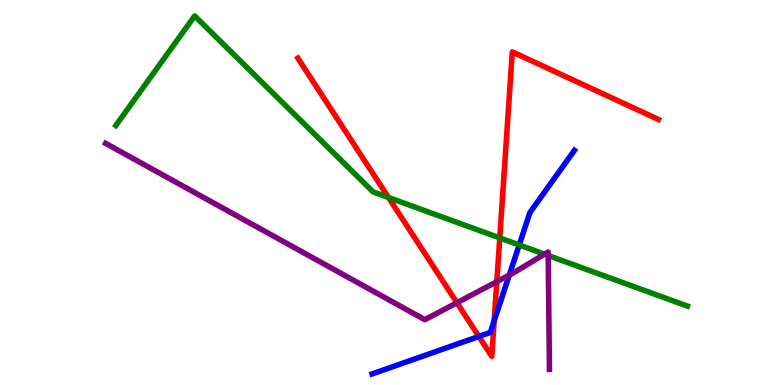[{'lines': ['blue', 'red'], 'intersections': [{'x': 6.18, 'y': 1.26}, {'x': 6.38, 'y': 1.67}]}, {'lines': ['green', 'red'], 'intersections': [{'x': 5.01, 'y': 4.87}, {'x': 6.45, 'y': 3.82}]}, {'lines': ['purple', 'red'], 'intersections': [{'x': 5.9, 'y': 2.14}, {'x': 6.41, 'y': 2.68}]}, {'lines': ['blue', 'green'], 'intersections': [{'x': 6.7, 'y': 3.64}]}, {'lines': ['blue', 'purple'], 'intersections': [{'x': 6.57, 'y': 2.85}]}, {'lines': ['green', 'purple'], 'intersections': [{'x': 7.03, 'y': 3.4}, {'x': 7.07, 'y': 3.36}]}]